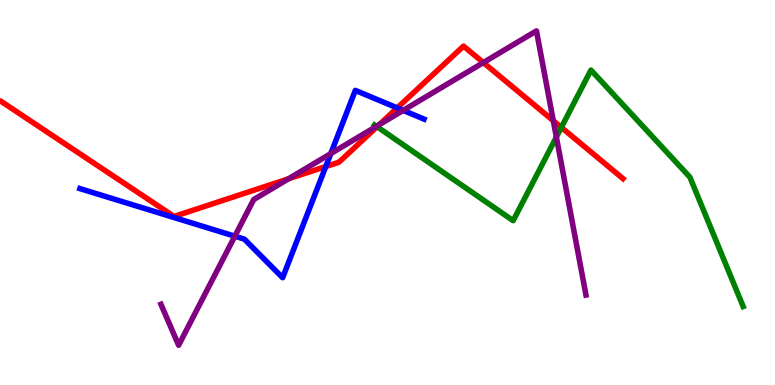[{'lines': ['blue', 'red'], 'intersections': [{'x': 4.2, 'y': 5.67}, {'x': 5.13, 'y': 7.2}]}, {'lines': ['green', 'red'], 'intersections': [{'x': 4.87, 'y': 6.71}, {'x': 7.24, 'y': 6.69}]}, {'lines': ['purple', 'red'], 'intersections': [{'x': 3.72, 'y': 5.36}, {'x': 4.89, 'y': 6.76}, {'x': 6.24, 'y': 8.37}, {'x': 7.14, 'y': 6.86}]}, {'lines': ['blue', 'green'], 'intersections': []}, {'lines': ['blue', 'purple'], 'intersections': [{'x': 3.03, 'y': 3.87}, {'x': 4.27, 'y': 6.01}, {'x': 5.2, 'y': 7.13}]}, {'lines': ['green', 'purple'], 'intersections': [{'x': 4.86, 'y': 6.72}, {'x': 7.18, 'y': 6.44}]}]